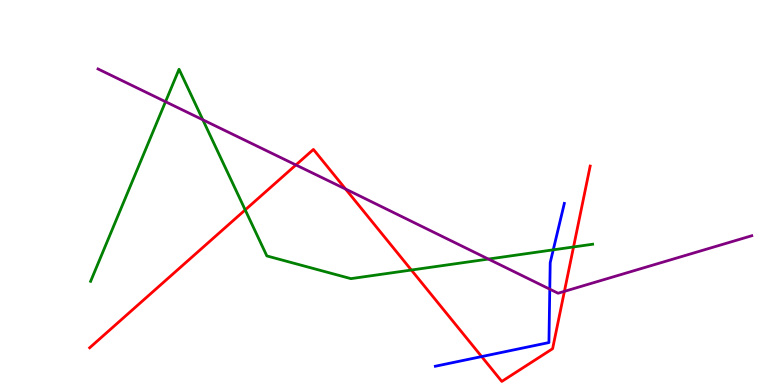[{'lines': ['blue', 'red'], 'intersections': [{'x': 6.21, 'y': 0.738}]}, {'lines': ['green', 'red'], 'intersections': [{'x': 3.16, 'y': 4.55}, {'x': 5.31, 'y': 2.99}, {'x': 7.4, 'y': 3.59}]}, {'lines': ['purple', 'red'], 'intersections': [{'x': 3.82, 'y': 5.72}, {'x': 4.46, 'y': 5.09}, {'x': 7.28, 'y': 2.43}]}, {'lines': ['blue', 'green'], 'intersections': [{'x': 7.14, 'y': 3.51}]}, {'lines': ['blue', 'purple'], 'intersections': [{'x': 7.09, 'y': 2.49}]}, {'lines': ['green', 'purple'], 'intersections': [{'x': 2.14, 'y': 7.36}, {'x': 2.62, 'y': 6.89}, {'x': 6.3, 'y': 3.27}]}]